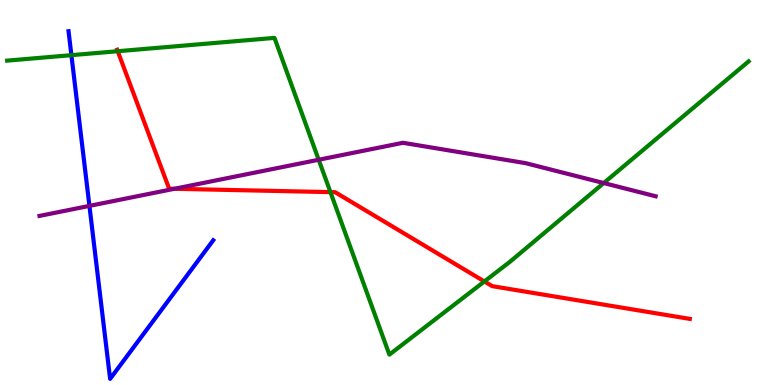[{'lines': ['blue', 'red'], 'intersections': []}, {'lines': ['green', 'red'], 'intersections': [{'x': 1.52, 'y': 8.67}, {'x': 4.26, 'y': 5.01}, {'x': 6.25, 'y': 2.69}]}, {'lines': ['purple', 'red'], 'intersections': [{'x': 2.25, 'y': 5.1}]}, {'lines': ['blue', 'green'], 'intersections': [{'x': 0.921, 'y': 8.57}]}, {'lines': ['blue', 'purple'], 'intersections': [{'x': 1.15, 'y': 4.65}]}, {'lines': ['green', 'purple'], 'intersections': [{'x': 4.11, 'y': 5.85}, {'x': 7.79, 'y': 5.25}]}]